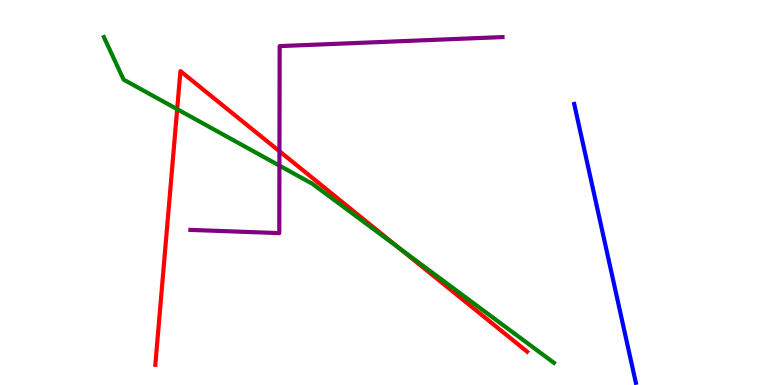[{'lines': ['blue', 'red'], 'intersections': []}, {'lines': ['green', 'red'], 'intersections': [{'x': 2.29, 'y': 7.16}, {'x': 5.15, 'y': 3.56}]}, {'lines': ['purple', 'red'], 'intersections': [{'x': 3.61, 'y': 6.07}]}, {'lines': ['blue', 'green'], 'intersections': []}, {'lines': ['blue', 'purple'], 'intersections': []}, {'lines': ['green', 'purple'], 'intersections': [{'x': 3.61, 'y': 5.7}]}]